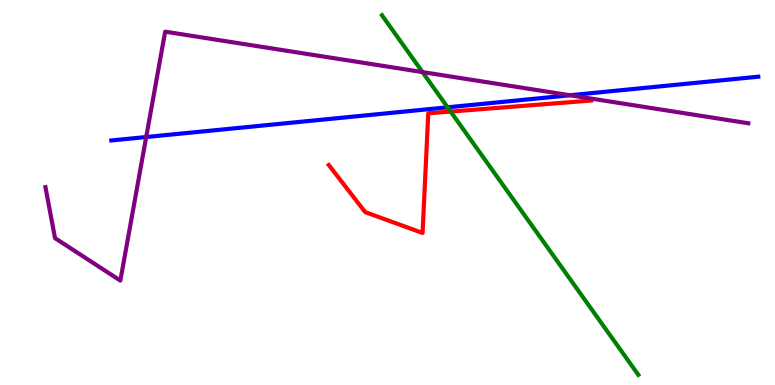[{'lines': ['blue', 'red'], 'intersections': []}, {'lines': ['green', 'red'], 'intersections': [{'x': 5.81, 'y': 7.1}]}, {'lines': ['purple', 'red'], 'intersections': []}, {'lines': ['blue', 'green'], 'intersections': [{'x': 5.78, 'y': 7.21}]}, {'lines': ['blue', 'purple'], 'intersections': [{'x': 1.89, 'y': 6.44}, {'x': 7.35, 'y': 7.53}]}, {'lines': ['green', 'purple'], 'intersections': [{'x': 5.45, 'y': 8.13}]}]